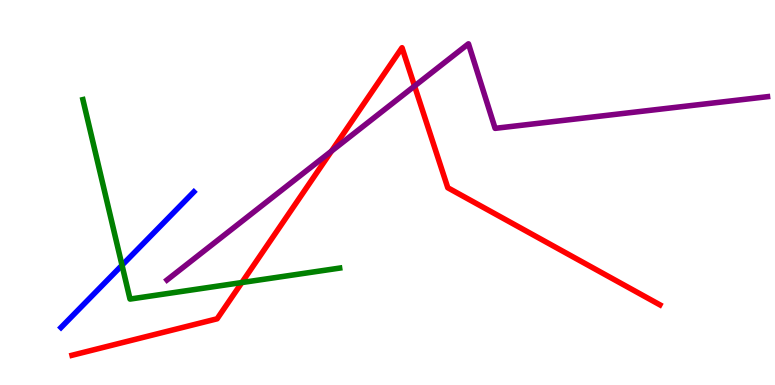[{'lines': ['blue', 'red'], 'intersections': []}, {'lines': ['green', 'red'], 'intersections': [{'x': 3.12, 'y': 2.66}]}, {'lines': ['purple', 'red'], 'intersections': [{'x': 4.28, 'y': 6.07}, {'x': 5.35, 'y': 7.77}]}, {'lines': ['blue', 'green'], 'intersections': [{'x': 1.57, 'y': 3.11}]}, {'lines': ['blue', 'purple'], 'intersections': []}, {'lines': ['green', 'purple'], 'intersections': []}]